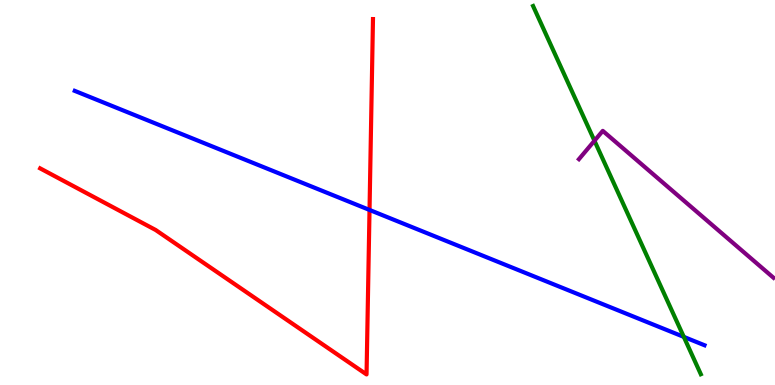[{'lines': ['blue', 'red'], 'intersections': [{'x': 4.77, 'y': 4.55}]}, {'lines': ['green', 'red'], 'intersections': []}, {'lines': ['purple', 'red'], 'intersections': []}, {'lines': ['blue', 'green'], 'intersections': [{'x': 8.82, 'y': 1.25}]}, {'lines': ['blue', 'purple'], 'intersections': []}, {'lines': ['green', 'purple'], 'intersections': [{'x': 7.67, 'y': 6.34}]}]